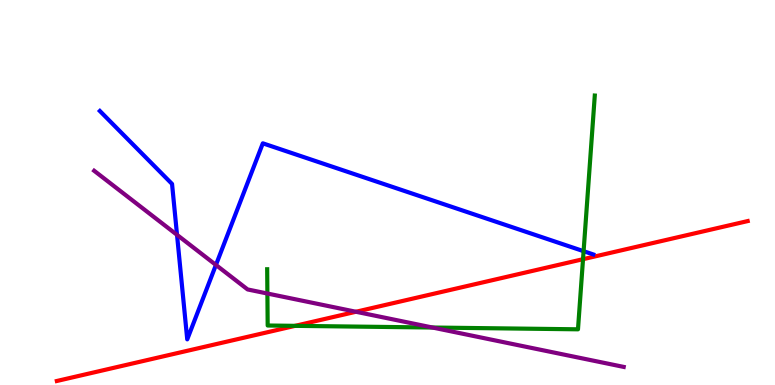[{'lines': ['blue', 'red'], 'intersections': []}, {'lines': ['green', 'red'], 'intersections': [{'x': 3.81, 'y': 1.54}, {'x': 7.52, 'y': 3.27}]}, {'lines': ['purple', 'red'], 'intersections': [{'x': 4.59, 'y': 1.9}]}, {'lines': ['blue', 'green'], 'intersections': [{'x': 7.53, 'y': 3.48}]}, {'lines': ['blue', 'purple'], 'intersections': [{'x': 2.28, 'y': 3.9}, {'x': 2.79, 'y': 3.12}]}, {'lines': ['green', 'purple'], 'intersections': [{'x': 3.45, 'y': 2.38}, {'x': 5.58, 'y': 1.49}]}]